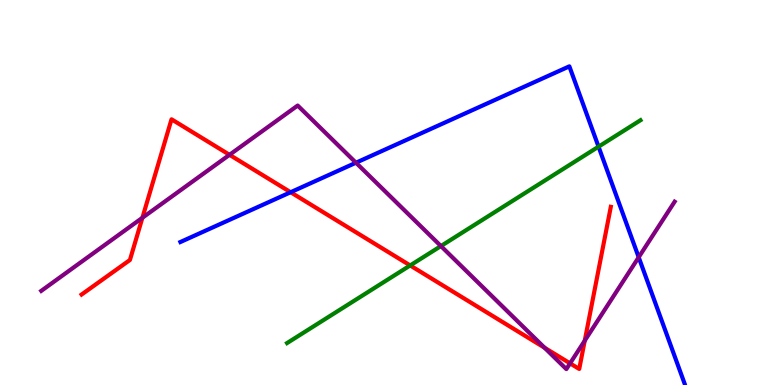[{'lines': ['blue', 'red'], 'intersections': [{'x': 3.75, 'y': 5.01}]}, {'lines': ['green', 'red'], 'intersections': [{'x': 5.29, 'y': 3.11}]}, {'lines': ['purple', 'red'], 'intersections': [{'x': 1.84, 'y': 4.34}, {'x': 2.96, 'y': 5.98}, {'x': 7.03, 'y': 0.967}, {'x': 7.36, 'y': 0.562}, {'x': 7.55, 'y': 1.15}]}, {'lines': ['blue', 'green'], 'intersections': [{'x': 7.72, 'y': 6.19}]}, {'lines': ['blue', 'purple'], 'intersections': [{'x': 4.59, 'y': 5.77}, {'x': 8.24, 'y': 3.32}]}, {'lines': ['green', 'purple'], 'intersections': [{'x': 5.69, 'y': 3.61}]}]